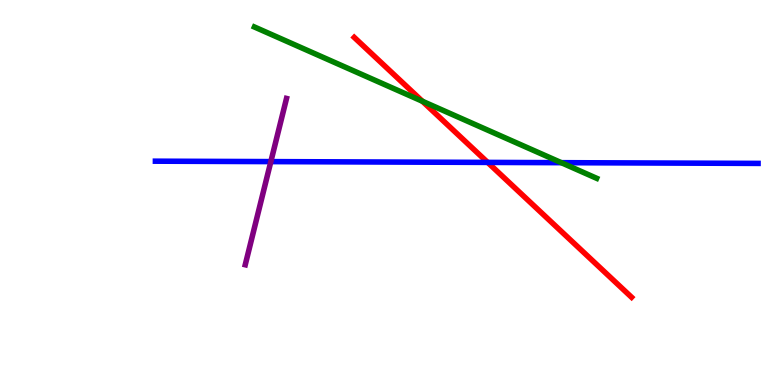[{'lines': ['blue', 'red'], 'intersections': [{'x': 6.29, 'y': 5.78}]}, {'lines': ['green', 'red'], 'intersections': [{'x': 5.45, 'y': 7.37}]}, {'lines': ['purple', 'red'], 'intersections': []}, {'lines': ['blue', 'green'], 'intersections': [{'x': 7.24, 'y': 5.77}]}, {'lines': ['blue', 'purple'], 'intersections': [{'x': 3.49, 'y': 5.8}]}, {'lines': ['green', 'purple'], 'intersections': []}]